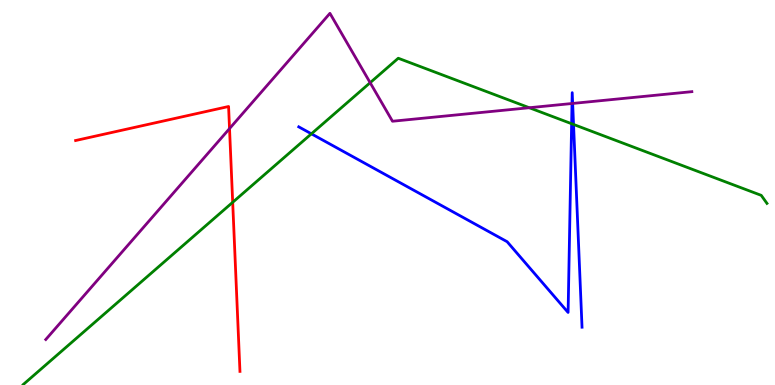[{'lines': ['blue', 'red'], 'intersections': []}, {'lines': ['green', 'red'], 'intersections': [{'x': 3.0, 'y': 4.75}]}, {'lines': ['purple', 'red'], 'intersections': [{'x': 2.96, 'y': 6.66}]}, {'lines': ['blue', 'green'], 'intersections': [{'x': 4.02, 'y': 6.52}, {'x': 7.38, 'y': 6.79}, {'x': 7.4, 'y': 6.77}]}, {'lines': ['blue', 'purple'], 'intersections': [{'x': 7.38, 'y': 7.31}, {'x': 7.39, 'y': 7.31}]}, {'lines': ['green', 'purple'], 'intersections': [{'x': 4.78, 'y': 7.85}, {'x': 6.83, 'y': 7.2}]}]